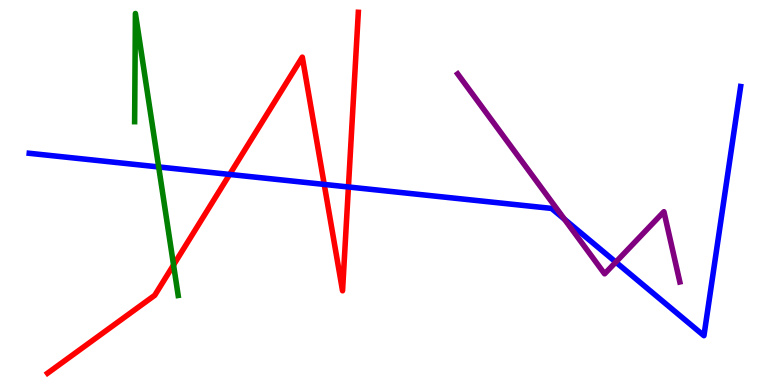[{'lines': ['blue', 'red'], 'intersections': [{'x': 2.96, 'y': 5.47}, {'x': 4.18, 'y': 5.21}, {'x': 4.5, 'y': 5.14}]}, {'lines': ['green', 'red'], 'intersections': [{'x': 2.24, 'y': 3.12}]}, {'lines': ['purple', 'red'], 'intersections': []}, {'lines': ['blue', 'green'], 'intersections': [{'x': 2.05, 'y': 5.66}]}, {'lines': ['blue', 'purple'], 'intersections': [{'x': 7.28, 'y': 4.31}, {'x': 7.95, 'y': 3.19}]}, {'lines': ['green', 'purple'], 'intersections': []}]